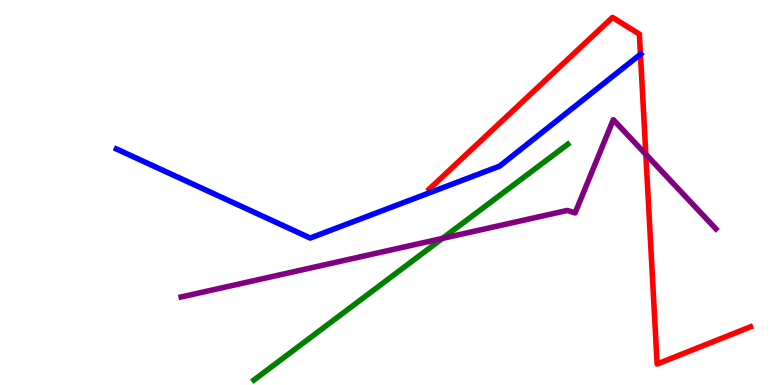[{'lines': ['blue', 'red'], 'intersections': [{'x': 8.26, 'y': 8.59}]}, {'lines': ['green', 'red'], 'intersections': []}, {'lines': ['purple', 'red'], 'intersections': [{'x': 8.33, 'y': 5.99}]}, {'lines': ['blue', 'green'], 'intersections': []}, {'lines': ['blue', 'purple'], 'intersections': []}, {'lines': ['green', 'purple'], 'intersections': [{'x': 5.71, 'y': 3.81}]}]